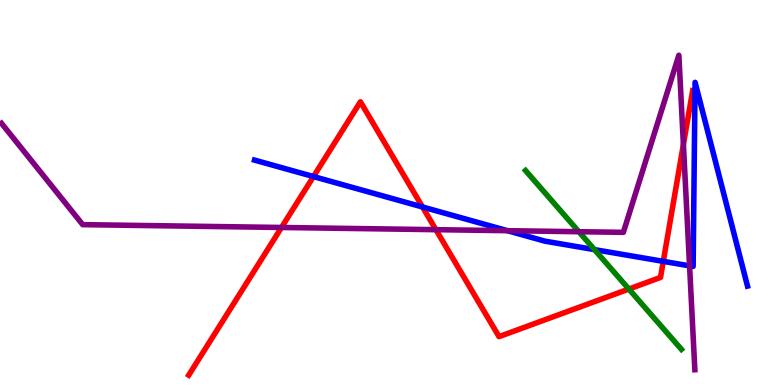[{'lines': ['blue', 'red'], 'intersections': [{'x': 4.04, 'y': 5.41}, {'x': 5.45, 'y': 4.62}, {'x': 8.56, 'y': 3.21}]}, {'lines': ['green', 'red'], 'intersections': [{'x': 8.11, 'y': 2.49}]}, {'lines': ['purple', 'red'], 'intersections': [{'x': 3.63, 'y': 4.09}, {'x': 5.62, 'y': 4.03}, {'x': 8.82, 'y': 6.25}]}, {'lines': ['blue', 'green'], 'intersections': [{'x': 7.67, 'y': 3.52}]}, {'lines': ['blue', 'purple'], 'intersections': [{'x': 6.55, 'y': 4.01}, {'x': 8.9, 'y': 3.09}]}, {'lines': ['green', 'purple'], 'intersections': [{'x': 7.47, 'y': 3.98}]}]